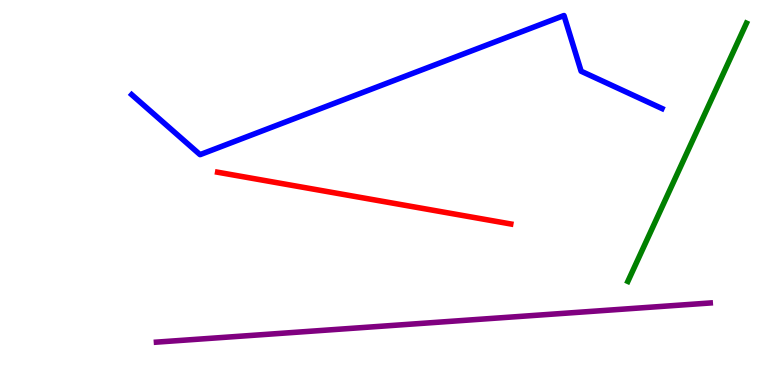[{'lines': ['blue', 'red'], 'intersections': []}, {'lines': ['green', 'red'], 'intersections': []}, {'lines': ['purple', 'red'], 'intersections': []}, {'lines': ['blue', 'green'], 'intersections': []}, {'lines': ['blue', 'purple'], 'intersections': []}, {'lines': ['green', 'purple'], 'intersections': []}]